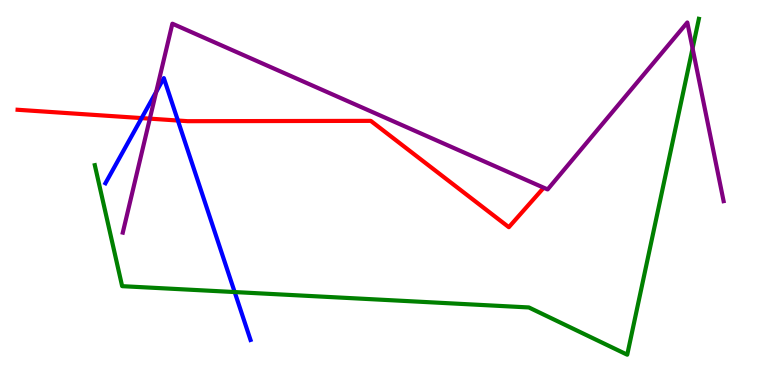[{'lines': ['blue', 'red'], 'intersections': [{'x': 1.83, 'y': 6.93}, {'x': 2.3, 'y': 6.87}]}, {'lines': ['green', 'red'], 'intersections': []}, {'lines': ['purple', 'red'], 'intersections': [{'x': 1.93, 'y': 6.92}]}, {'lines': ['blue', 'green'], 'intersections': [{'x': 3.03, 'y': 2.41}]}, {'lines': ['blue', 'purple'], 'intersections': [{'x': 2.02, 'y': 7.61}]}, {'lines': ['green', 'purple'], 'intersections': [{'x': 8.94, 'y': 8.74}]}]